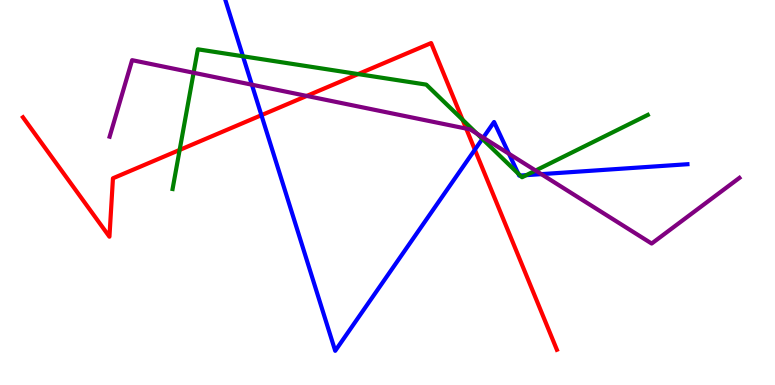[{'lines': ['blue', 'red'], 'intersections': [{'x': 3.37, 'y': 7.01}, {'x': 6.13, 'y': 6.11}]}, {'lines': ['green', 'red'], 'intersections': [{'x': 2.32, 'y': 6.11}, {'x': 4.62, 'y': 8.08}, {'x': 5.97, 'y': 6.89}]}, {'lines': ['purple', 'red'], 'intersections': [{'x': 3.96, 'y': 7.51}, {'x': 6.02, 'y': 6.66}]}, {'lines': ['blue', 'green'], 'intersections': [{'x': 3.14, 'y': 8.54}, {'x': 6.22, 'y': 6.39}, {'x': 6.69, 'y': 5.49}, {'x': 6.71, 'y': 5.44}, {'x': 6.79, 'y': 5.45}]}, {'lines': ['blue', 'purple'], 'intersections': [{'x': 3.25, 'y': 7.8}, {'x': 6.24, 'y': 6.43}, {'x': 6.57, 'y': 6.01}, {'x': 6.98, 'y': 5.48}]}, {'lines': ['green', 'purple'], 'intersections': [{'x': 2.5, 'y': 8.11}, {'x': 6.15, 'y': 6.53}, {'x': 6.91, 'y': 5.57}]}]